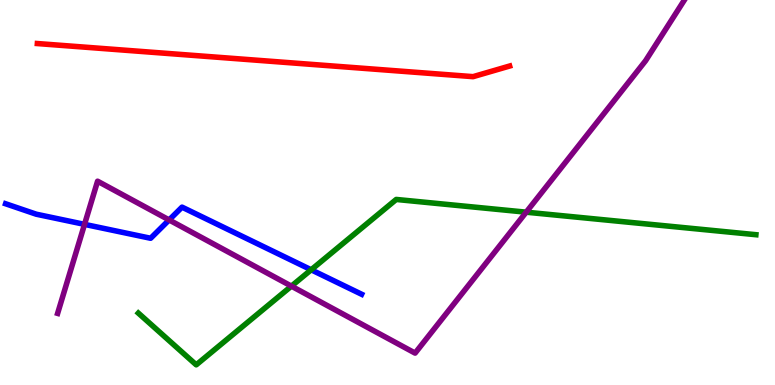[{'lines': ['blue', 'red'], 'intersections': []}, {'lines': ['green', 'red'], 'intersections': []}, {'lines': ['purple', 'red'], 'intersections': []}, {'lines': ['blue', 'green'], 'intersections': [{'x': 4.02, 'y': 2.99}]}, {'lines': ['blue', 'purple'], 'intersections': [{'x': 1.09, 'y': 4.17}, {'x': 2.18, 'y': 4.29}]}, {'lines': ['green', 'purple'], 'intersections': [{'x': 3.76, 'y': 2.57}, {'x': 6.79, 'y': 4.49}]}]